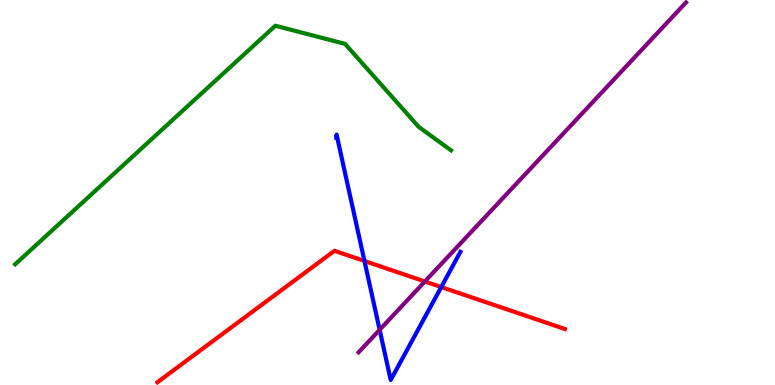[{'lines': ['blue', 'red'], 'intersections': [{'x': 4.7, 'y': 3.22}, {'x': 5.69, 'y': 2.54}]}, {'lines': ['green', 'red'], 'intersections': []}, {'lines': ['purple', 'red'], 'intersections': [{'x': 5.48, 'y': 2.69}]}, {'lines': ['blue', 'green'], 'intersections': []}, {'lines': ['blue', 'purple'], 'intersections': [{'x': 4.9, 'y': 1.43}]}, {'lines': ['green', 'purple'], 'intersections': []}]